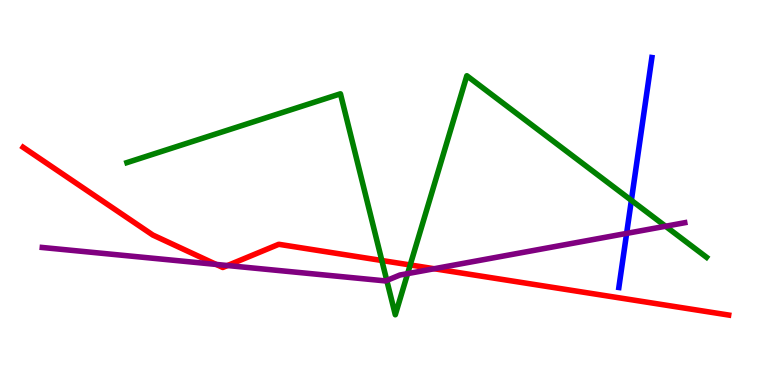[{'lines': ['blue', 'red'], 'intersections': []}, {'lines': ['green', 'red'], 'intersections': [{'x': 4.93, 'y': 3.23}, {'x': 5.29, 'y': 3.12}]}, {'lines': ['purple', 'red'], 'intersections': [{'x': 2.79, 'y': 3.13}, {'x': 2.94, 'y': 3.1}, {'x': 5.6, 'y': 3.02}]}, {'lines': ['blue', 'green'], 'intersections': [{'x': 8.15, 'y': 4.8}]}, {'lines': ['blue', 'purple'], 'intersections': [{'x': 8.09, 'y': 3.94}]}, {'lines': ['green', 'purple'], 'intersections': [{'x': 4.99, 'y': 2.72}, {'x': 5.26, 'y': 2.89}, {'x': 8.59, 'y': 4.12}]}]